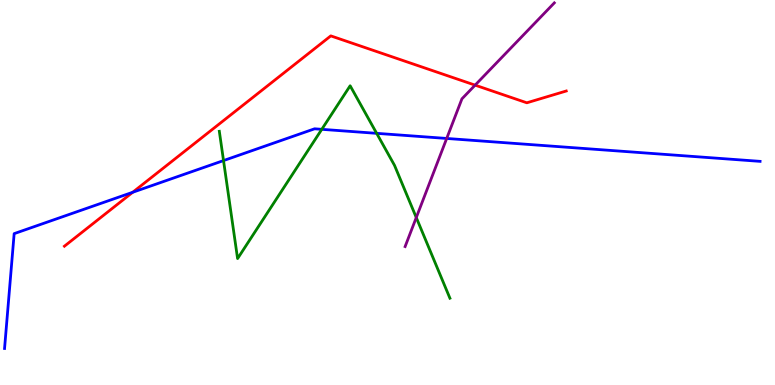[{'lines': ['blue', 'red'], 'intersections': [{'x': 1.71, 'y': 5.01}]}, {'lines': ['green', 'red'], 'intersections': []}, {'lines': ['purple', 'red'], 'intersections': [{'x': 6.13, 'y': 7.79}]}, {'lines': ['blue', 'green'], 'intersections': [{'x': 2.88, 'y': 5.83}, {'x': 4.15, 'y': 6.64}, {'x': 4.86, 'y': 6.54}]}, {'lines': ['blue', 'purple'], 'intersections': [{'x': 5.76, 'y': 6.4}]}, {'lines': ['green', 'purple'], 'intersections': [{'x': 5.37, 'y': 4.35}]}]